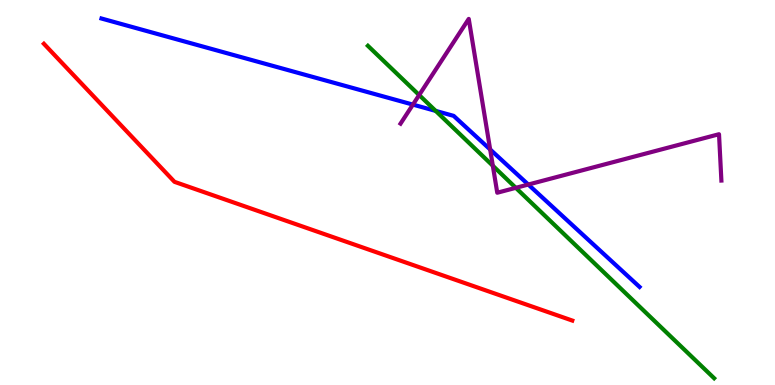[{'lines': ['blue', 'red'], 'intersections': []}, {'lines': ['green', 'red'], 'intersections': []}, {'lines': ['purple', 'red'], 'intersections': []}, {'lines': ['blue', 'green'], 'intersections': [{'x': 5.62, 'y': 7.12}]}, {'lines': ['blue', 'purple'], 'intersections': [{'x': 5.33, 'y': 7.28}, {'x': 6.32, 'y': 6.12}, {'x': 6.82, 'y': 5.21}]}, {'lines': ['green', 'purple'], 'intersections': [{'x': 5.41, 'y': 7.53}, {'x': 6.36, 'y': 5.69}, {'x': 6.66, 'y': 5.12}]}]